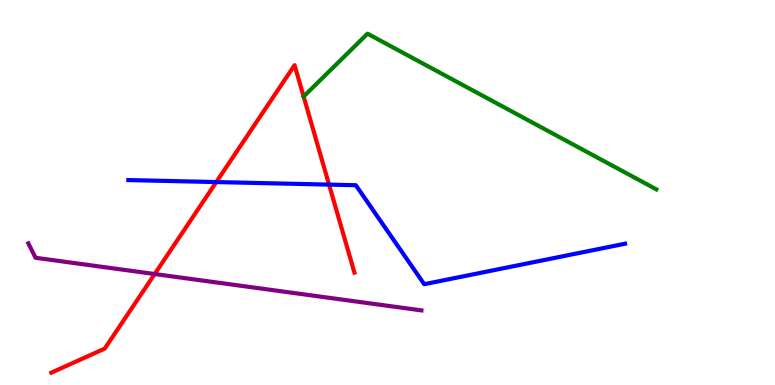[{'lines': ['blue', 'red'], 'intersections': [{'x': 2.79, 'y': 5.27}, {'x': 4.25, 'y': 5.2}]}, {'lines': ['green', 'red'], 'intersections': [{'x': 3.92, 'y': 7.49}]}, {'lines': ['purple', 'red'], 'intersections': [{'x': 2.0, 'y': 2.88}]}, {'lines': ['blue', 'green'], 'intersections': []}, {'lines': ['blue', 'purple'], 'intersections': []}, {'lines': ['green', 'purple'], 'intersections': []}]